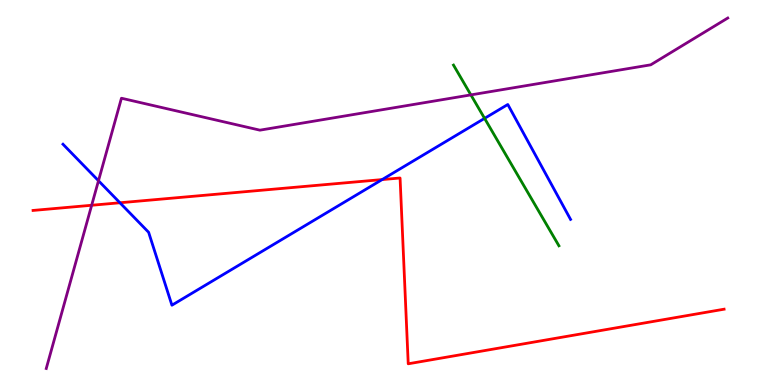[{'lines': ['blue', 'red'], 'intersections': [{'x': 1.55, 'y': 4.73}, {'x': 4.93, 'y': 5.34}]}, {'lines': ['green', 'red'], 'intersections': []}, {'lines': ['purple', 'red'], 'intersections': [{'x': 1.18, 'y': 4.67}]}, {'lines': ['blue', 'green'], 'intersections': [{'x': 6.25, 'y': 6.93}]}, {'lines': ['blue', 'purple'], 'intersections': [{'x': 1.27, 'y': 5.31}]}, {'lines': ['green', 'purple'], 'intersections': [{'x': 6.08, 'y': 7.54}]}]